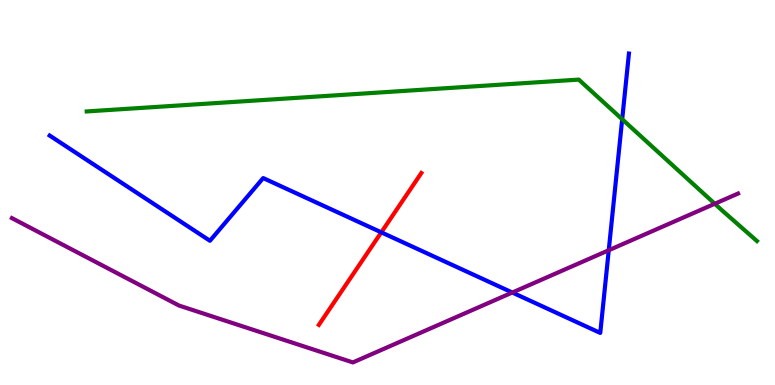[{'lines': ['blue', 'red'], 'intersections': [{'x': 4.92, 'y': 3.97}]}, {'lines': ['green', 'red'], 'intersections': []}, {'lines': ['purple', 'red'], 'intersections': []}, {'lines': ['blue', 'green'], 'intersections': [{'x': 8.03, 'y': 6.9}]}, {'lines': ['blue', 'purple'], 'intersections': [{'x': 6.61, 'y': 2.4}, {'x': 7.85, 'y': 3.5}]}, {'lines': ['green', 'purple'], 'intersections': [{'x': 9.22, 'y': 4.71}]}]